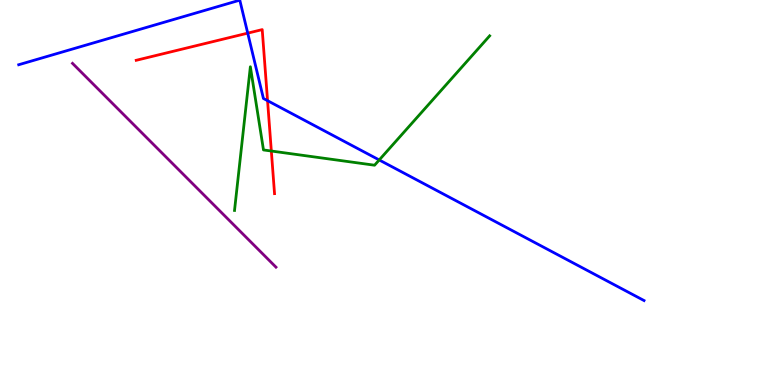[{'lines': ['blue', 'red'], 'intersections': [{'x': 3.2, 'y': 9.14}, {'x': 3.45, 'y': 7.39}]}, {'lines': ['green', 'red'], 'intersections': [{'x': 3.5, 'y': 6.08}]}, {'lines': ['purple', 'red'], 'intersections': []}, {'lines': ['blue', 'green'], 'intersections': [{'x': 4.89, 'y': 5.85}]}, {'lines': ['blue', 'purple'], 'intersections': []}, {'lines': ['green', 'purple'], 'intersections': []}]